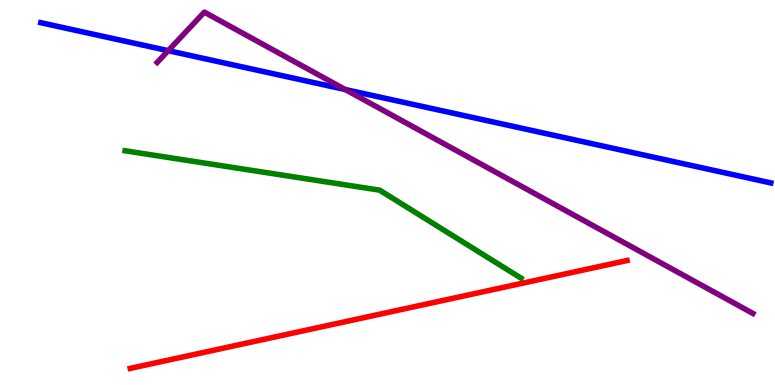[{'lines': ['blue', 'red'], 'intersections': []}, {'lines': ['green', 'red'], 'intersections': []}, {'lines': ['purple', 'red'], 'intersections': []}, {'lines': ['blue', 'green'], 'intersections': []}, {'lines': ['blue', 'purple'], 'intersections': [{'x': 2.17, 'y': 8.68}, {'x': 4.45, 'y': 7.68}]}, {'lines': ['green', 'purple'], 'intersections': []}]